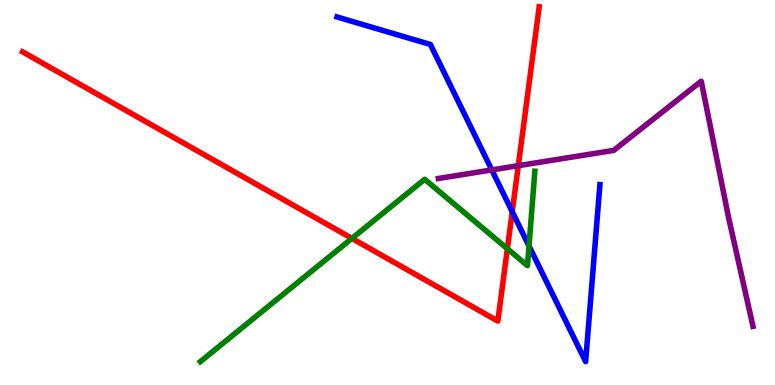[{'lines': ['blue', 'red'], 'intersections': [{'x': 6.61, 'y': 4.5}]}, {'lines': ['green', 'red'], 'intersections': [{'x': 4.54, 'y': 3.81}, {'x': 6.55, 'y': 3.54}]}, {'lines': ['purple', 'red'], 'intersections': [{'x': 6.69, 'y': 5.7}]}, {'lines': ['blue', 'green'], 'intersections': [{'x': 6.83, 'y': 3.61}]}, {'lines': ['blue', 'purple'], 'intersections': [{'x': 6.35, 'y': 5.59}]}, {'lines': ['green', 'purple'], 'intersections': []}]